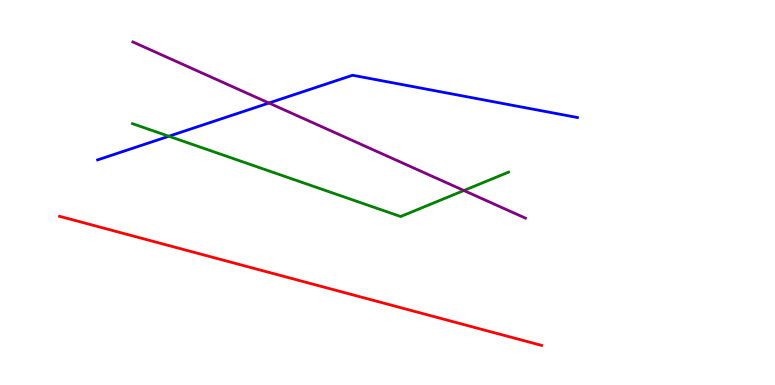[{'lines': ['blue', 'red'], 'intersections': []}, {'lines': ['green', 'red'], 'intersections': []}, {'lines': ['purple', 'red'], 'intersections': []}, {'lines': ['blue', 'green'], 'intersections': [{'x': 2.18, 'y': 6.46}]}, {'lines': ['blue', 'purple'], 'intersections': [{'x': 3.47, 'y': 7.32}]}, {'lines': ['green', 'purple'], 'intersections': [{'x': 5.99, 'y': 5.05}]}]